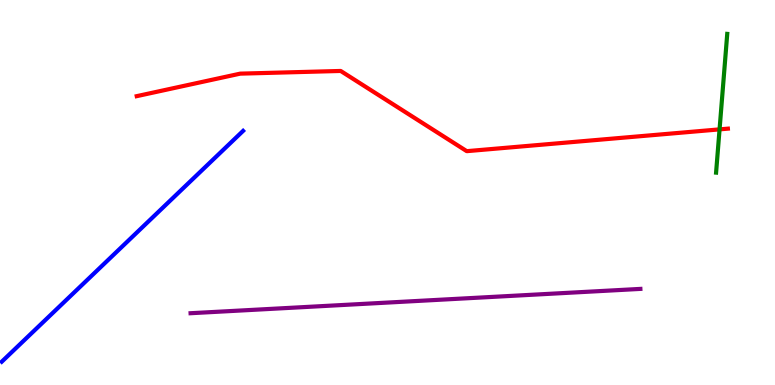[{'lines': ['blue', 'red'], 'intersections': []}, {'lines': ['green', 'red'], 'intersections': [{'x': 9.28, 'y': 6.64}]}, {'lines': ['purple', 'red'], 'intersections': []}, {'lines': ['blue', 'green'], 'intersections': []}, {'lines': ['blue', 'purple'], 'intersections': []}, {'lines': ['green', 'purple'], 'intersections': []}]